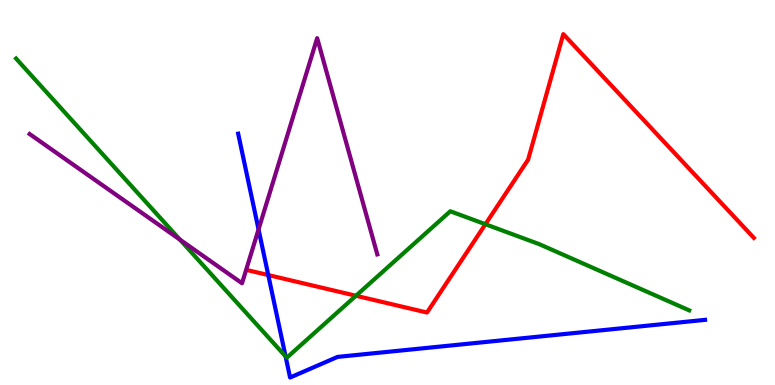[{'lines': ['blue', 'red'], 'intersections': [{'x': 3.46, 'y': 2.86}]}, {'lines': ['green', 'red'], 'intersections': [{'x': 4.59, 'y': 2.32}, {'x': 6.26, 'y': 4.18}]}, {'lines': ['purple', 'red'], 'intersections': []}, {'lines': ['blue', 'green'], 'intersections': [{'x': 3.69, 'y': 0.743}]}, {'lines': ['blue', 'purple'], 'intersections': [{'x': 3.34, 'y': 4.04}]}, {'lines': ['green', 'purple'], 'intersections': [{'x': 2.32, 'y': 3.78}]}]